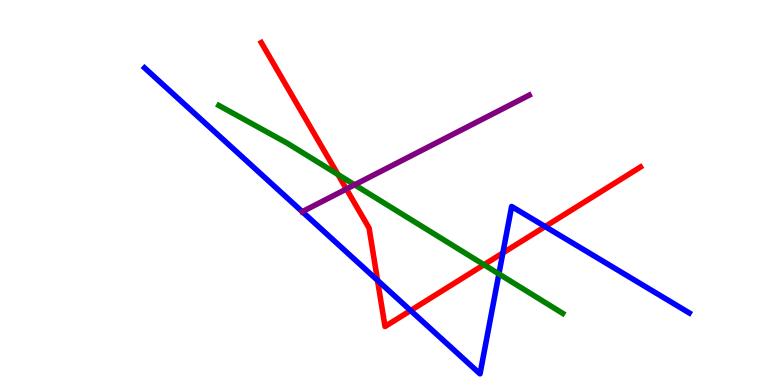[{'lines': ['blue', 'red'], 'intersections': [{'x': 4.87, 'y': 2.72}, {'x': 5.3, 'y': 1.93}, {'x': 6.49, 'y': 3.43}, {'x': 7.03, 'y': 4.12}]}, {'lines': ['green', 'red'], 'intersections': [{'x': 4.36, 'y': 5.47}, {'x': 6.24, 'y': 3.12}]}, {'lines': ['purple', 'red'], 'intersections': [{'x': 4.47, 'y': 5.09}]}, {'lines': ['blue', 'green'], 'intersections': [{'x': 6.44, 'y': 2.88}]}, {'lines': ['blue', 'purple'], 'intersections': [{'x': 3.9, 'y': 4.5}]}, {'lines': ['green', 'purple'], 'intersections': [{'x': 4.58, 'y': 5.2}]}]